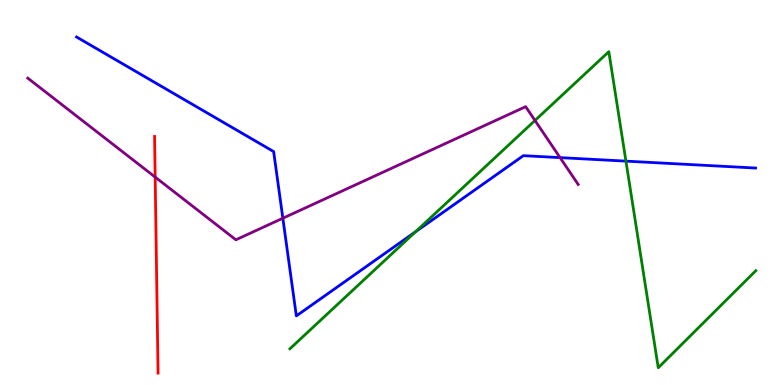[{'lines': ['blue', 'red'], 'intersections': []}, {'lines': ['green', 'red'], 'intersections': []}, {'lines': ['purple', 'red'], 'intersections': [{'x': 2.0, 'y': 5.4}]}, {'lines': ['blue', 'green'], 'intersections': [{'x': 5.36, 'y': 3.98}, {'x': 8.08, 'y': 5.81}]}, {'lines': ['blue', 'purple'], 'intersections': [{'x': 3.65, 'y': 4.33}, {'x': 7.23, 'y': 5.91}]}, {'lines': ['green', 'purple'], 'intersections': [{'x': 6.9, 'y': 6.87}]}]